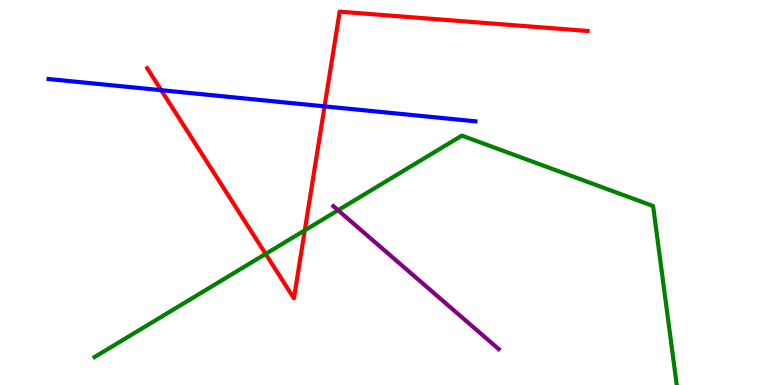[{'lines': ['blue', 'red'], 'intersections': [{'x': 2.08, 'y': 7.66}, {'x': 4.19, 'y': 7.24}]}, {'lines': ['green', 'red'], 'intersections': [{'x': 3.43, 'y': 3.4}, {'x': 3.93, 'y': 4.02}]}, {'lines': ['purple', 'red'], 'intersections': []}, {'lines': ['blue', 'green'], 'intersections': []}, {'lines': ['blue', 'purple'], 'intersections': []}, {'lines': ['green', 'purple'], 'intersections': [{'x': 4.36, 'y': 4.54}]}]